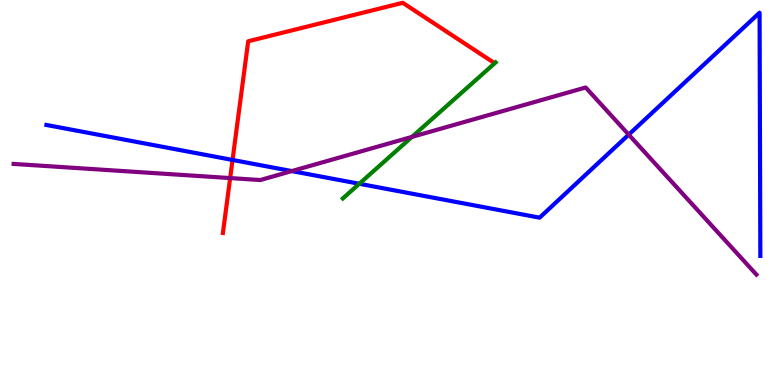[{'lines': ['blue', 'red'], 'intersections': [{'x': 3.0, 'y': 5.85}]}, {'lines': ['green', 'red'], 'intersections': []}, {'lines': ['purple', 'red'], 'intersections': [{'x': 2.97, 'y': 5.37}]}, {'lines': ['blue', 'green'], 'intersections': [{'x': 4.64, 'y': 5.23}]}, {'lines': ['blue', 'purple'], 'intersections': [{'x': 3.76, 'y': 5.56}, {'x': 8.11, 'y': 6.5}]}, {'lines': ['green', 'purple'], 'intersections': [{'x': 5.32, 'y': 6.44}]}]